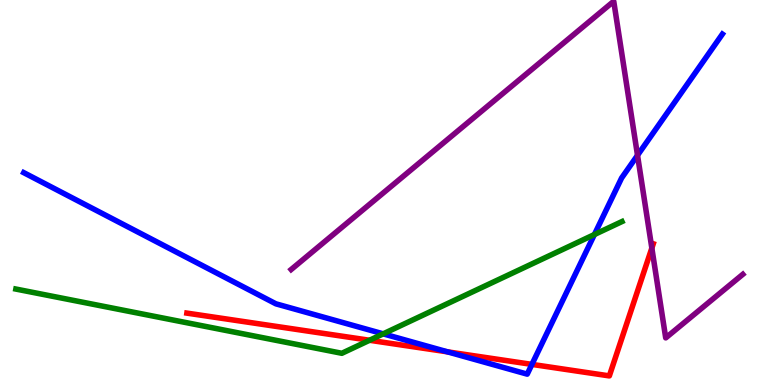[{'lines': ['blue', 'red'], 'intersections': [{'x': 5.78, 'y': 0.861}, {'x': 6.86, 'y': 0.535}]}, {'lines': ['green', 'red'], 'intersections': [{'x': 4.77, 'y': 1.16}]}, {'lines': ['purple', 'red'], 'intersections': [{'x': 8.41, 'y': 3.56}]}, {'lines': ['blue', 'green'], 'intersections': [{'x': 4.94, 'y': 1.33}, {'x': 7.67, 'y': 3.91}]}, {'lines': ['blue', 'purple'], 'intersections': [{'x': 8.23, 'y': 5.97}]}, {'lines': ['green', 'purple'], 'intersections': []}]